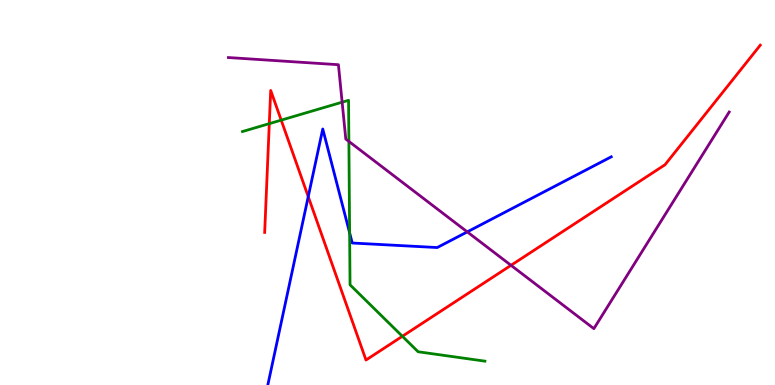[{'lines': ['blue', 'red'], 'intersections': [{'x': 3.98, 'y': 4.89}]}, {'lines': ['green', 'red'], 'intersections': [{'x': 3.47, 'y': 6.79}, {'x': 3.63, 'y': 6.88}, {'x': 5.19, 'y': 1.27}]}, {'lines': ['purple', 'red'], 'intersections': [{'x': 6.59, 'y': 3.11}]}, {'lines': ['blue', 'green'], 'intersections': [{'x': 4.51, 'y': 3.95}]}, {'lines': ['blue', 'purple'], 'intersections': [{'x': 6.03, 'y': 3.98}]}, {'lines': ['green', 'purple'], 'intersections': [{'x': 4.41, 'y': 7.35}, {'x': 4.5, 'y': 6.33}]}]